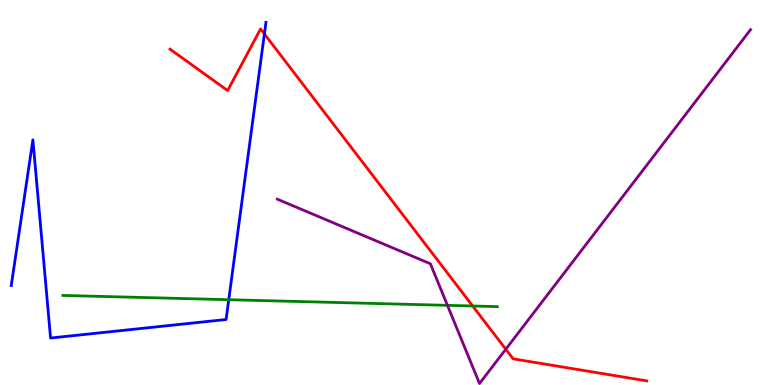[{'lines': ['blue', 'red'], 'intersections': [{'x': 3.41, 'y': 9.12}]}, {'lines': ['green', 'red'], 'intersections': [{'x': 6.1, 'y': 2.05}]}, {'lines': ['purple', 'red'], 'intersections': [{'x': 6.53, 'y': 0.929}]}, {'lines': ['blue', 'green'], 'intersections': [{'x': 2.95, 'y': 2.22}]}, {'lines': ['blue', 'purple'], 'intersections': []}, {'lines': ['green', 'purple'], 'intersections': [{'x': 5.77, 'y': 2.07}]}]